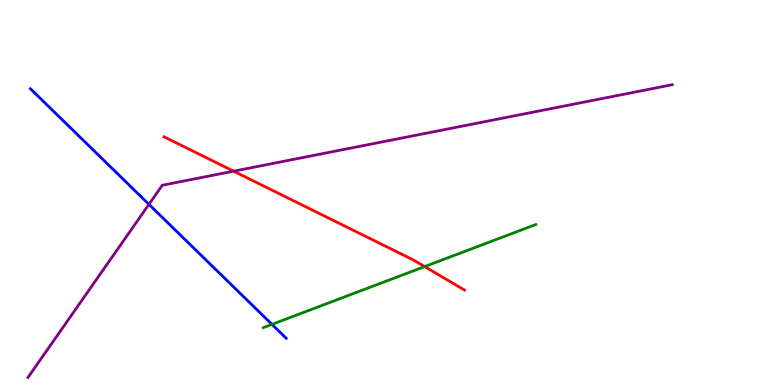[{'lines': ['blue', 'red'], 'intersections': []}, {'lines': ['green', 'red'], 'intersections': [{'x': 5.48, 'y': 3.08}]}, {'lines': ['purple', 'red'], 'intersections': [{'x': 3.01, 'y': 5.55}]}, {'lines': ['blue', 'green'], 'intersections': [{'x': 3.51, 'y': 1.57}]}, {'lines': ['blue', 'purple'], 'intersections': [{'x': 1.92, 'y': 4.69}]}, {'lines': ['green', 'purple'], 'intersections': []}]